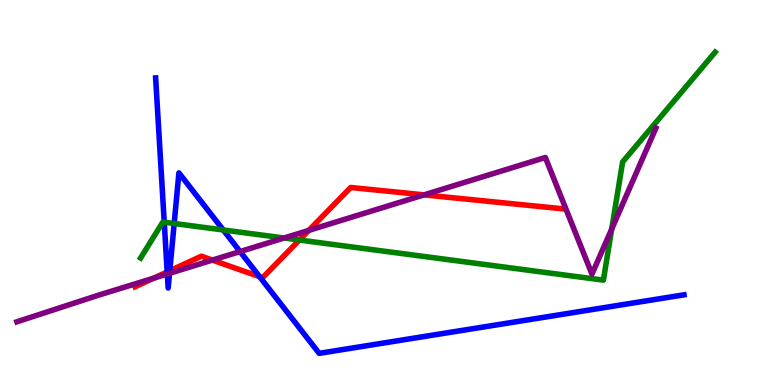[{'lines': ['blue', 'red'], 'intersections': [{'x': 2.16, 'y': 2.94}, {'x': 2.19, 'y': 2.97}, {'x': 3.35, 'y': 2.81}]}, {'lines': ['green', 'red'], 'intersections': [{'x': 3.86, 'y': 3.77}]}, {'lines': ['purple', 'red'], 'intersections': [{'x': 1.98, 'y': 2.78}, {'x': 2.74, 'y': 3.24}, {'x': 3.98, 'y': 4.02}, {'x': 5.47, 'y': 4.94}]}, {'lines': ['blue', 'green'], 'intersections': [{'x': 2.12, 'y': 4.23}, {'x': 2.25, 'y': 4.19}, {'x': 2.88, 'y': 4.03}]}, {'lines': ['blue', 'purple'], 'intersections': [{'x': 2.16, 'y': 2.88}, {'x': 2.19, 'y': 2.9}, {'x': 3.1, 'y': 3.47}]}, {'lines': ['green', 'purple'], 'intersections': [{'x': 3.67, 'y': 3.82}, {'x': 7.89, 'y': 4.05}]}]